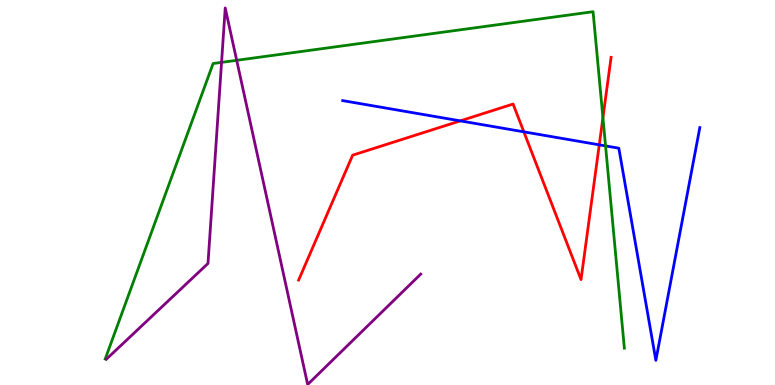[{'lines': ['blue', 'red'], 'intersections': [{'x': 5.94, 'y': 6.86}, {'x': 6.76, 'y': 6.58}, {'x': 7.73, 'y': 6.24}]}, {'lines': ['green', 'red'], 'intersections': [{'x': 7.78, 'y': 6.94}]}, {'lines': ['purple', 'red'], 'intersections': []}, {'lines': ['blue', 'green'], 'intersections': [{'x': 7.81, 'y': 6.21}]}, {'lines': ['blue', 'purple'], 'intersections': []}, {'lines': ['green', 'purple'], 'intersections': [{'x': 2.86, 'y': 8.38}, {'x': 3.05, 'y': 8.43}]}]